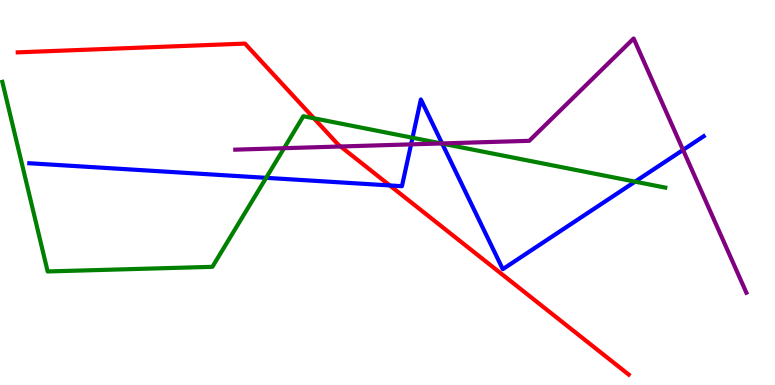[{'lines': ['blue', 'red'], 'intersections': [{'x': 5.03, 'y': 5.18}]}, {'lines': ['green', 'red'], 'intersections': [{'x': 4.05, 'y': 6.93}]}, {'lines': ['purple', 'red'], 'intersections': [{'x': 4.39, 'y': 6.2}]}, {'lines': ['blue', 'green'], 'intersections': [{'x': 3.43, 'y': 5.38}, {'x': 5.32, 'y': 6.42}, {'x': 5.71, 'y': 6.27}, {'x': 8.19, 'y': 5.28}]}, {'lines': ['blue', 'purple'], 'intersections': [{'x': 5.3, 'y': 6.25}, {'x': 5.7, 'y': 6.27}, {'x': 8.81, 'y': 6.11}]}, {'lines': ['green', 'purple'], 'intersections': [{'x': 3.67, 'y': 6.15}, {'x': 5.7, 'y': 6.27}]}]